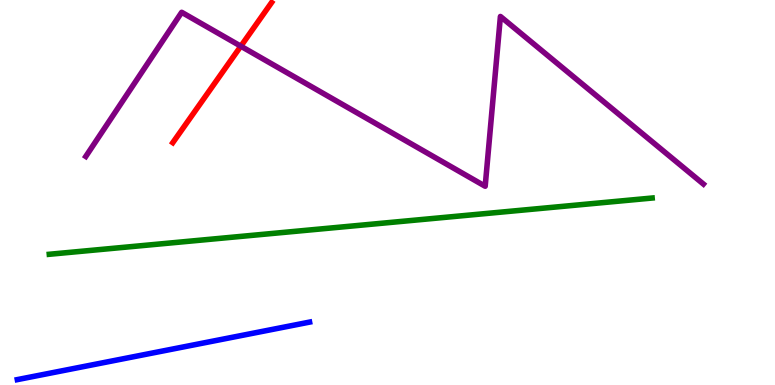[{'lines': ['blue', 'red'], 'intersections': []}, {'lines': ['green', 'red'], 'intersections': []}, {'lines': ['purple', 'red'], 'intersections': [{'x': 3.11, 'y': 8.8}]}, {'lines': ['blue', 'green'], 'intersections': []}, {'lines': ['blue', 'purple'], 'intersections': []}, {'lines': ['green', 'purple'], 'intersections': []}]